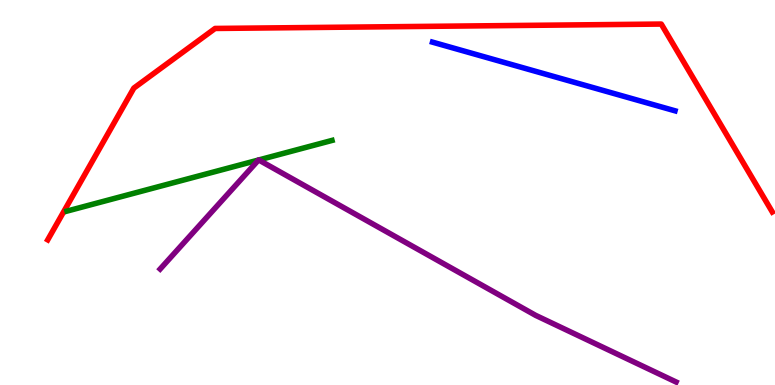[{'lines': ['blue', 'red'], 'intersections': []}, {'lines': ['green', 'red'], 'intersections': []}, {'lines': ['purple', 'red'], 'intersections': []}, {'lines': ['blue', 'green'], 'intersections': []}, {'lines': ['blue', 'purple'], 'intersections': []}, {'lines': ['green', 'purple'], 'intersections': [{'x': 3.34, 'y': 5.84}, {'x': 3.34, 'y': 5.84}]}]